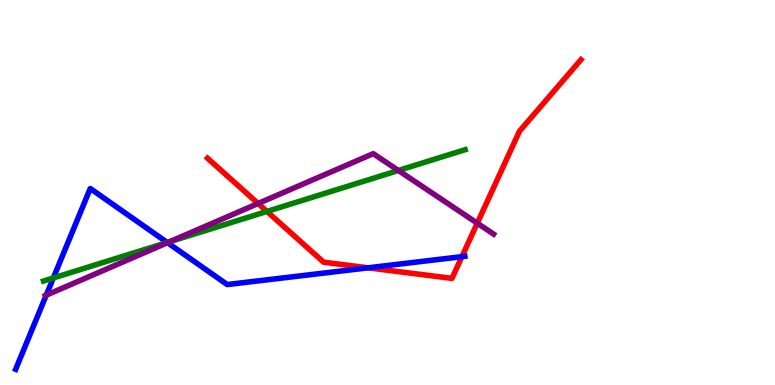[{'lines': ['blue', 'red'], 'intersections': [{'x': 4.75, 'y': 3.04}, {'x': 5.96, 'y': 3.33}]}, {'lines': ['green', 'red'], 'intersections': [{'x': 3.44, 'y': 4.51}]}, {'lines': ['purple', 'red'], 'intersections': [{'x': 3.33, 'y': 4.71}, {'x': 6.16, 'y': 4.2}]}, {'lines': ['blue', 'green'], 'intersections': [{'x': 0.688, 'y': 2.78}, {'x': 2.16, 'y': 3.7}]}, {'lines': ['blue', 'purple'], 'intersections': [{'x': 0.597, 'y': 2.33}, {'x': 2.16, 'y': 3.7}]}, {'lines': ['green', 'purple'], 'intersections': [{'x': 2.19, 'y': 3.72}, {'x': 5.14, 'y': 5.57}]}]